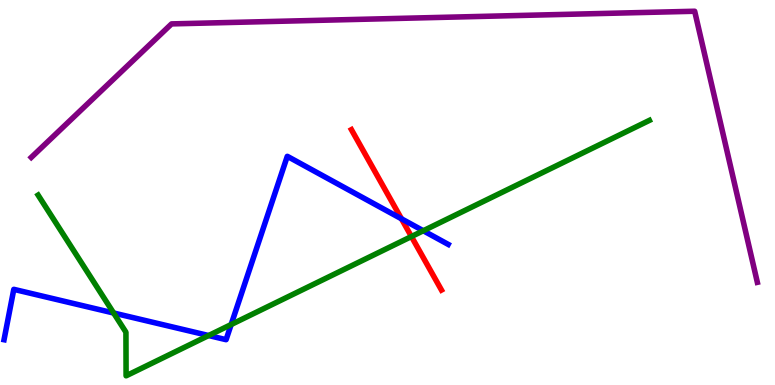[{'lines': ['blue', 'red'], 'intersections': [{'x': 5.18, 'y': 4.32}]}, {'lines': ['green', 'red'], 'intersections': [{'x': 5.31, 'y': 3.86}]}, {'lines': ['purple', 'red'], 'intersections': []}, {'lines': ['blue', 'green'], 'intersections': [{'x': 1.47, 'y': 1.87}, {'x': 2.69, 'y': 1.28}, {'x': 2.98, 'y': 1.57}, {'x': 5.46, 'y': 4.01}]}, {'lines': ['blue', 'purple'], 'intersections': []}, {'lines': ['green', 'purple'], 'intersections': []}]